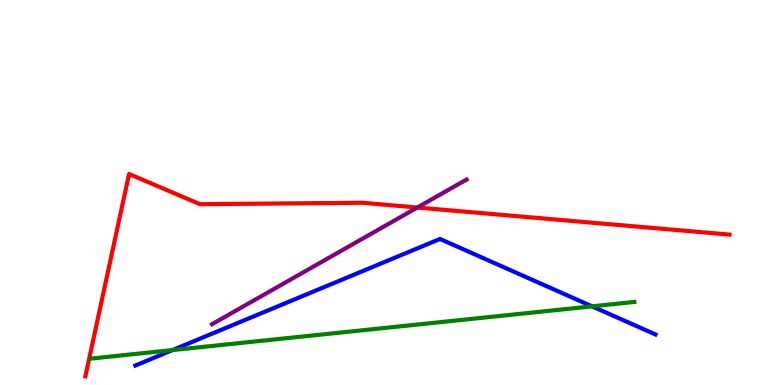[{'lines': ['blue', 'red'], 'intersections': []}, {'lines': ['green', 'red'], 'intersections': []}, {'lines': ['purple', 'red'], 'intersections': [{'x': 5.38, 'y': 4.61}]}, {'lines': ['blue', 'green'], 'intersections': [{'x': 2.23, 'y': 0.907}, {'x': 7.64, 'y': 2.04}]}, {'lines': ['blue', 'purple'], 'intersections': []}, {'lines': ['green', 'purple'], 'intersections': []}]